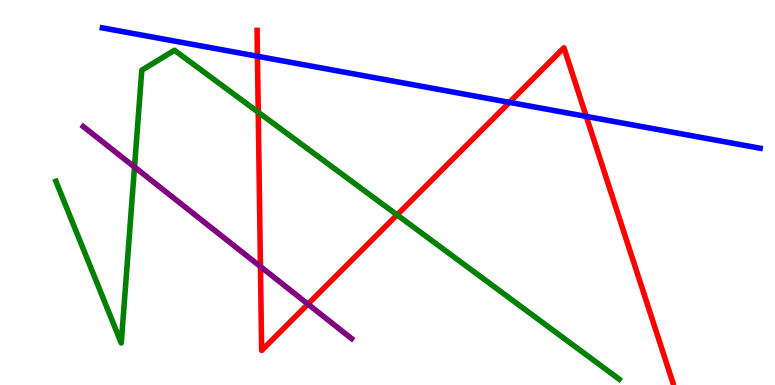[{'lines': ['blue', 'red'], 'intersections': [{'x': 3.32, 'y': 8.54}, {'x': 6.57, 'y': 7.34}, {'x': 7.56, 'y': 6.98}]}, {'lines': ['green', 'red'], 'intersections': [{'x': 3.33, 'y': 7.09}, {'x': 5.12, 'y': 4.42}]}, {'lines': ['purple', 'red'], 'intersections': [{'x': 3.36, 'y': 3.08}, {'x': 3.97, 'y': 2.1}]}, {'lines': ['blue', 'green'], 'intersections': []}, {'lines': ['blue', 'purple'], 'intersections': []}, {'lines': ['green', 'purple'], 'intersections': [{'x': 1.74, 'y': 5.66}]}]